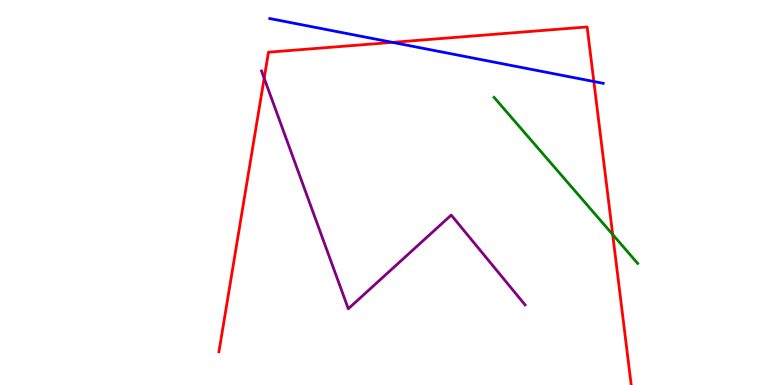[{'lines': ['blue', 'red'], 'intersections': [{'x': 5.06, 'y': 8.9}, {'x': 7.66, 'y': 7.88}]}, {'lines': ['green', 'red'], 'intersections': [{'x': 7.91, 'y': 3.91}]}, {'lines': ['purple', 'red'], 'intersections': [{'x': 3.41, 'y': 7.97}]}, {'lines': ['blue', 'green'], 'intersections': []}, {'lines': ['blue', 'purple'], 'intersections': []}, {'lines': ['green', 'purple'], 'intersections': []}]